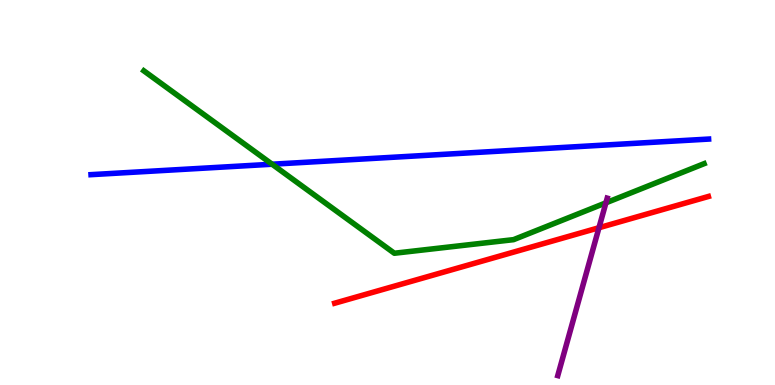[{'lines': ['blue', 'red'], 'intersections': []}, {'lines': ['green', 'red'], 'intersections': []}, {'lines': ['purple', 'red'], 'intersections': [{'x': 7.73, 'y': 4.08}]}, {'lines': ['blue', 'green'], 'intersections': [{'x': 3.51, 'y': 5.73}]}, {'lines': ['blue', 'purple'], 'intersections': []}, {'lines': ['green', 'purple'], 'intersections': [{'x': 7.82, 'y': 4.73}]}]